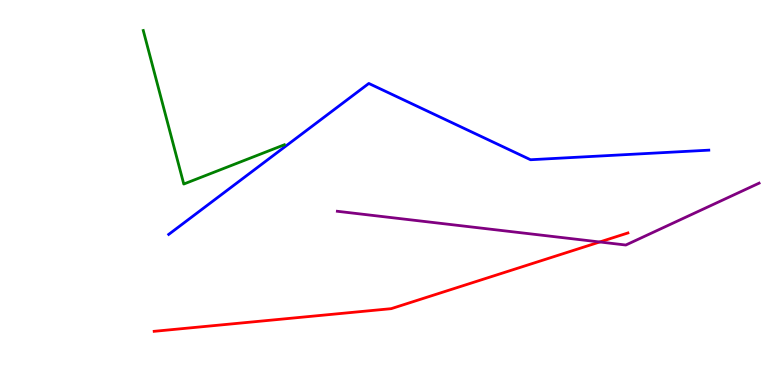[{'lines': ['blue', 'red'], 'intersections': []}, {'lines': ['green', 'red'], 'intersections': []}, {'lines': ['purple', 'red'], 'intersections': [{'x': 7.74, 'y': 3.71}]}, {'lines': ['blue', 'green'], 'intersections': []}, {'lines': ['blue', 'purple'], 'intersections': []}, {'lines': ['green', 'purple'], 'intersections': []}]